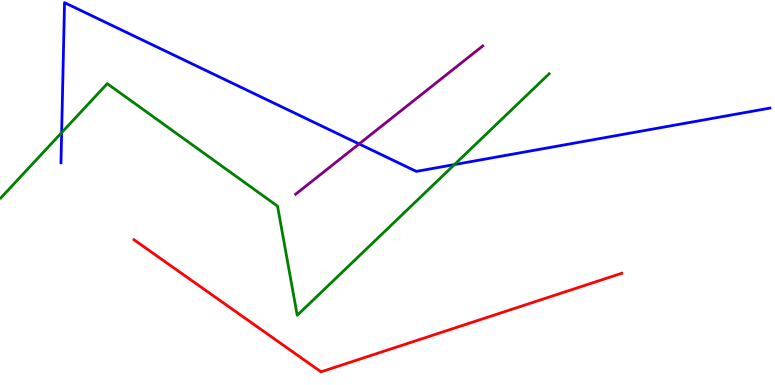[{'lines': ['blue', 'red'], 'intersections': []}, {'lines': ['green', 'red'], 'intersections': []}, {'lines': ['purple', 'red'], 'intersections': []}, {'lines': ['blue', 'green'], 'intersections': [{'x': 0.795, 'y': 6.56}, {'x': 5.86, 'y': 5.73}]}, {'lines': ['blue', 'purple'], 'intersections': [{'x': 4.63, 'y': 6.26}]}, {'lines': ['green', 'purple'], 'intersections': []}]